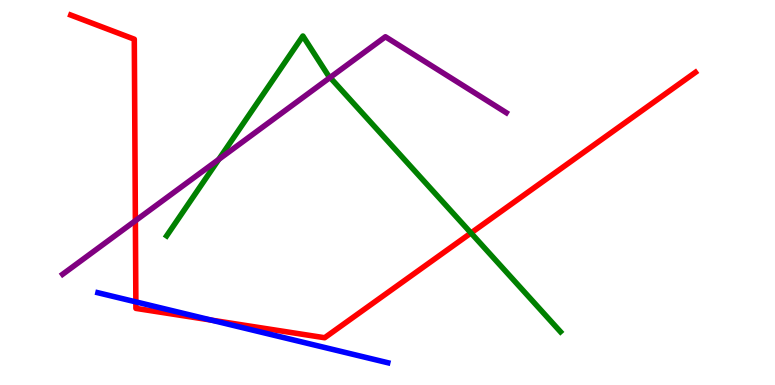[{'lines': ['blue', 'red'], 'intersections': [{'x': 1.75, 'y': 2.16}, {'x': 2.73, 'y': 1.69}]}, {'lines': ['green', 'red'], 'intersections': [{'x': 6.08, 'y': 3.95}]}, {'lines': ['purple', 'red'], 'intersections': [{'x': 1.75, 'y': 4.27}]}, {'lines': ['blue', 'green'], 'intersections': []}, {'lines': ['blue', 'purple'], 'intersections': []}, {'lines': ['green', 'purple'], 'intersections': [{'x': 2.82, 'y': 5.86}, {'x': 4.26, 'y': 7.99}]}]